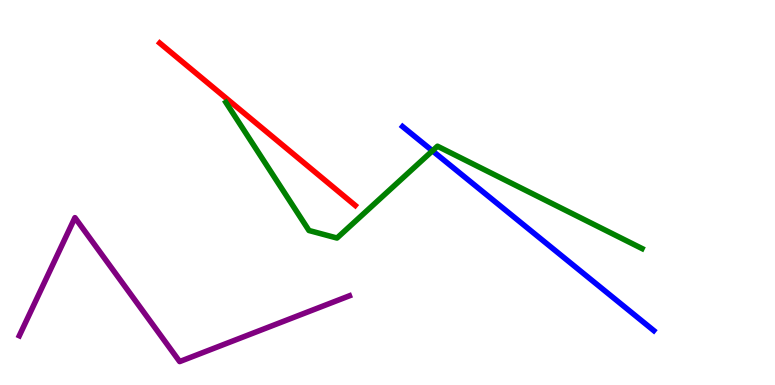[{'lines': ['blue', 'red'], 'intersections': []}, {'lines': ['green', 'red'], 'intersections': []}, {'lines': ['purple', 'red'], 'intersections': []}, {'lines': ['blue', 'green'], 'intersections': [{'x': 5.58, 'y': 6.08}]}, {'lines': ['blue', 'purple'], 'intersections': []}, {'lines': ['green', 'purple'], 'intersections': []}]